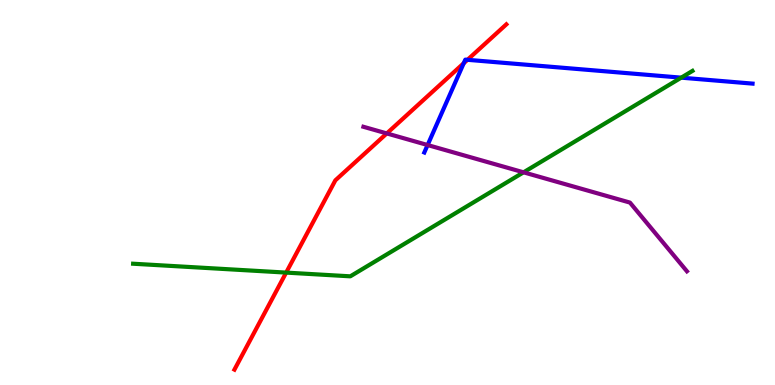[{'lines': ['blue', 'red'], 'intersections': [{'x': 5.98, 'y': 8.36}, {'x': 6.03, 'y': 8.45}]}, {'lines': ['green', 'red'], 'intersections': [{'x': 3.69, 'y': 2.92}]}, {'lines': ['purple', 'red'], 'intersections': [{'x': 4.99, 'y': 6.53}]}, {'lines': ['blue', 'green'], 'intersections': [{'x': 8.79, 'y': 7.98}]}, {'lines': ['blue', 'purple'], 'intersections': [{'x': 5.52, 'y': 6.23}]}, {'lines': ['green', 'purple'], 'intersections': [{'x': 6.76, 'y': 5.52}]}]